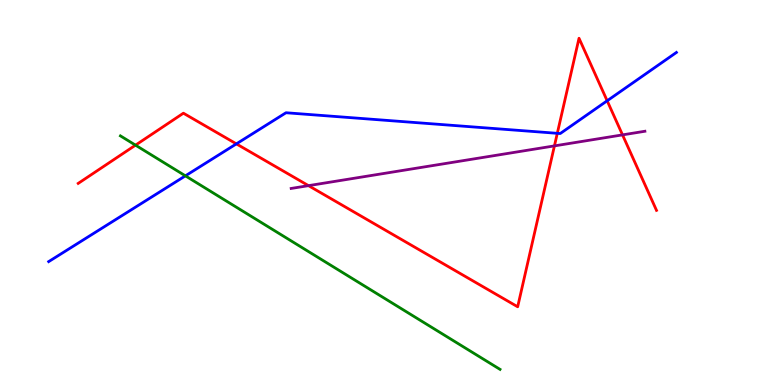[{'lines': ['blue', 'red'], 'intersections': [{'x': 3.05, 'y': 6.26}, {'x': 7.19, 'y': 6.54}, {'x': 7.83, 'y': 7.38}]}, {'lines': ['green', 'red'], 'intersections': [{'x': 1.75, 'y': 6.23}]}, {'lines': ['purple', 'red'], 'intersections': [{'x': 3.98, 'y': 5.18}, {'x': 7.15, 'y': 6.21}, {'x': 8.03, 'y': 6.5}]}, {'lines': ['blue', 'green'], 'intersections': [{'x': 2.39, 'y': 5.43}]}, {'lines': ['blue', 'purple'], 'intersections': []}, {'lines': ['green', 'purple'], 'intersections': []}]